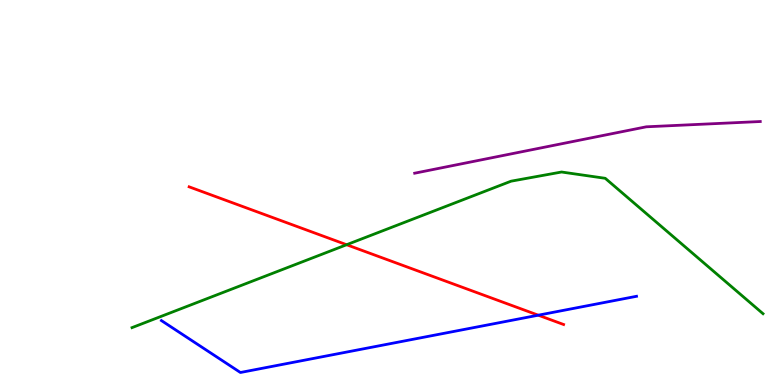[{'lines': ['blue', 'red'], 'intersections': [{'x': 6.95, 'y': 1.81}]}, {'lines': ['green', 'red'], 'intersections': [{'x': 4.47, 'y': 3.64}]}, {'lines': ['purple', 'red'], 'intersections': []}, {'lines': ['blue', 'green'], 'intersections': []}, {'lines': ['blue', 'purple'], 'intersections': []}, {'lines': ['green', 'purple'], 'intersections': []}]